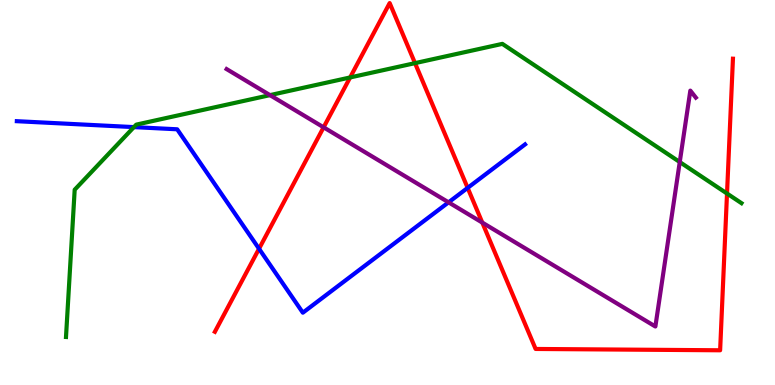[{'lines': ['blue', 'red'], 'intersections': [{'x': 3.34, 'y': 3.54}, {'x': 6.03, 'y': 5.12}]}, {'lines': ['green', 'red'], 'intersections': [{'x': 4.52, 'y': 7.99}, {'x': 5.35, 'y': 8.36}, {'x': 9.38, 'y': 4.97}]}, {'lines': ['purple', 'red'], 'intersections': [{'x': 4.18, 'y': 6.69}, {'x': 6.22, 'y': 4.22}]}, {'lines': ['blue', 'green'], 'intersections': [{'x': 1.73, 'y': 6.7}]}, {'lines': ['blue', 'purple'], 'intersections': [{'x': 5.79, 'y': 4.74}]}, {'lines': ['green', 'purple'], 'intersections': [{'x': 3.48, 'y': 7.53}, {'x': 8.77, 'y': 5.79}]}]